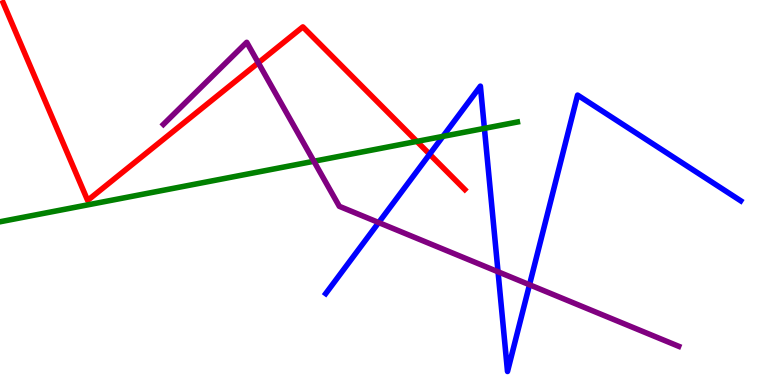[{'lines': ['blue', 'red'], 'intersections': [{'x': 5.54, 'y': 5.99}]}, {'lines': ['green', 'red'], 'intersections': [{'x': 5.38, 'y': 6.33}]}, {'lines': ['purple', 'red'], 'intersections': [{'x': 3.33, 'y': 8.37}]}, {'lines': ['blue', 'green'], 'intersections': [{'x': 5.72, 'y': 6.46}, {'x': 6.25, 'y': 6.67}]}, {'lines': ['blue', 'purple'], 'intersections': [{'x': 4.89, 'y': 4.22}, {'x': 6.43, 'y': 2.94}, {'x': 6.83, 'y': 2.6}]}, {'lines': ['green', 'purple'], 'intersections': [{'x': 4.05, 'y': 5.81}]}]